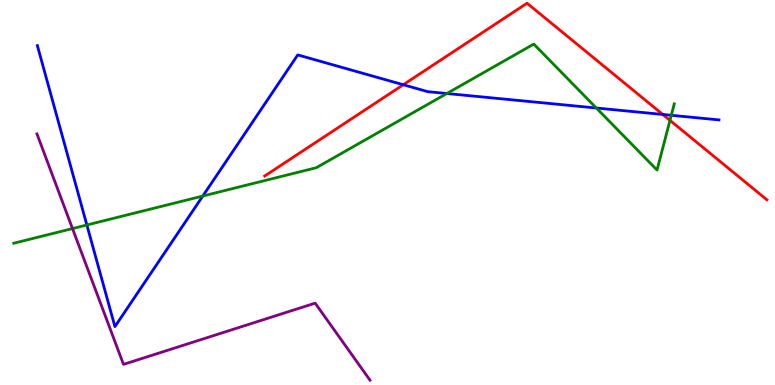[{'lines': ['blue', 'red'], 'intersections': [{'x': 5.2, 'y': 7.8}, {'x': 8.55, 'y': 7.03}]}, {'lines': ['green', 'red'], 'intersections': [{'x': 8.64, 'y': 6.87}]}, {'lines': ['purple', 'red'], 'intersections': []}, {'lines': ['blue', 'green'], 'intersections': [{'x': 1.12, 'y': 4.16}, {'x': 2.62, 'y': 4.91}, {'x': 5.77, 'y': 7.57}, {'x': 7.69, 'y': 7.19}, {'x': 8.66, 'y': 7.01}]}, {'lines': ['blue', 'purple'], 'intersections': []}, {'lines': ['green', 'purple'], 'intersections': [{'x': 0.936, 'y': 4.06}]}]